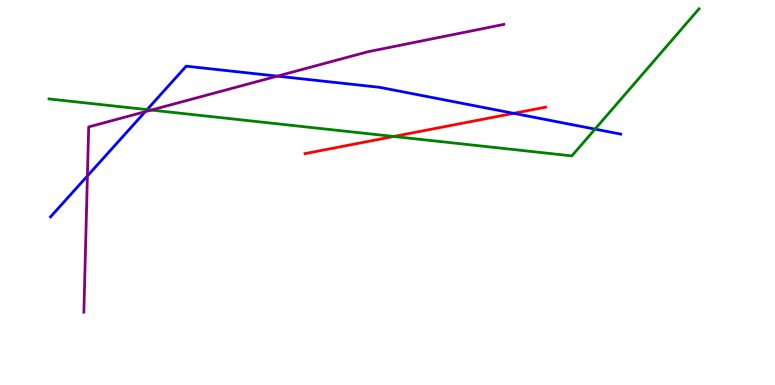[{'lines': ['blue', 'red'], 'intersections': [{'x': 6.63, 'y': 7.06}]}, {'lines': ['green', 'red'], 'intersections': [{'x': 5.08, 'y': 6.46}]}, {'lines': ['purple', 'red'], 'intersections': []}, {'lines': ['blue', 'green'], 'intersections': [{'x': 1.9, 'y': 7.15}, {'x': 7.68, 'y': 6.65}]}, {'lines': ['blue', 'purple'], 'intersections': [{'x': 1.13, 'y': 5.43}, {'x': 1.87, 'y': 7.1}, {'x': 3.58, 'y': 8.02}]}, {'lines': ['green', 'purple'], 'intersections': [{'x': 1.95, 'y': 7.14}]}]